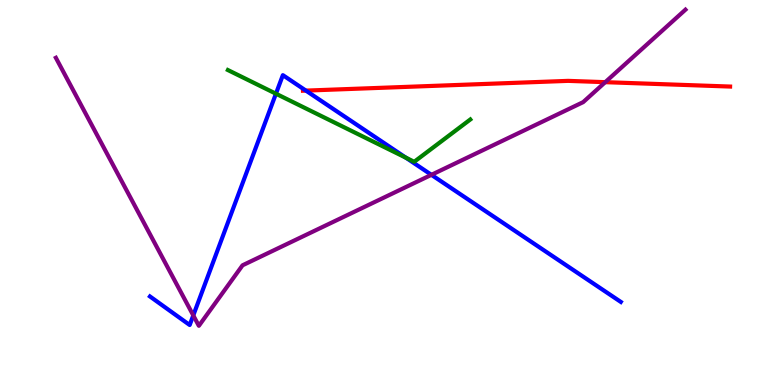[{'lines': ['blue', 'red'], 'intersections': [{'x': 3.95, 'y': 7.65}]}, {'lines': ['green', 'red'], 'intersections': []}, {'lines': ['purple', 'red'], 'intersections': [{'x': 7.81, 'y': 7.87}]}, {'lines': ['blue', 'green'], 'intersections': [{'x': 3.56, 'y': 7.57}, {'x': 5.24, 'y': 5.9}]}, {'lines': ['blue', 'purple'], 'intersections': [{'x': 2.49, 'y': 1.81}, {'x': 5.57, 'y': 5.46}]}, {'lines': ['green', 'purple'], 'intersections': []}]